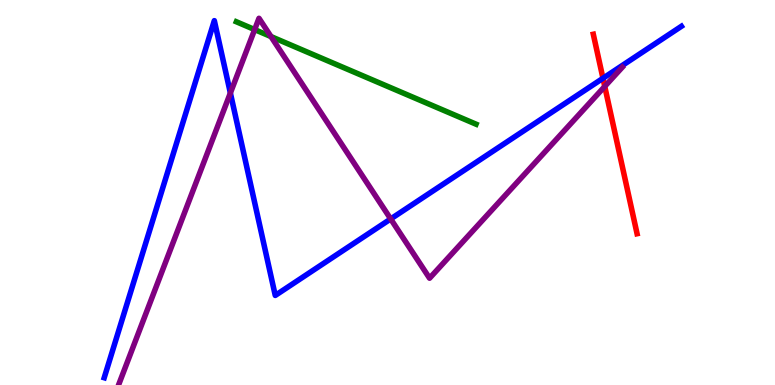[{'lines': ['blue', 'red'], 'intersections': [{'x': 7.78, 'y': 7.97}]}, {'lines': ['green', 'red'], 'intersections': []}, {'lines': ['purple', 'red'], 'intersections': [{'x': 7.8, 'y': 7.76}]}, {'lines': ['blue', 'green'], 'intersections': []}, {'lines': ['blue', 'purple'], 'intersections': [{'x': 2.97, 'y': 7.58}, {'x': 5.04, 'y': 4.31}]}, {'lines': ['green', 'purple'], 'intersections': [{'x': 3.29, 'y': 9.23}, {'x': 3.5, 'y': 9.05}]}]